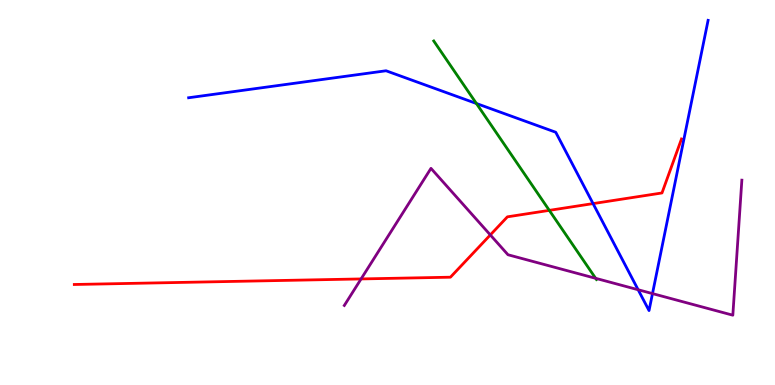[{'lines': ['blue', 'red'], 'intersections': [{'x': 7.65, 'y': 4.71}]}, {'lines': ['green', 'red'], 'intersections': [{'x': 7.09, 'y': 4.54}]}, {'lines': ['purple', 'red'], 'intersections': [{'x': 4.66, 'y': 2.75}, {'x': 6.33, 'y': 3.9}]}, {'lines': ['blue', 'green'], 'intersections': [{'x': 6.15, 'y': 7.31}]}, {'lines': ['blue', 'purple'], 'intersections': [{'x': 8.23, 'y': 2.47}, {'x': 8.42, 'y': 2.37}]}, {'lines': ['green', 'purple'], 'intersections': [{'x': 7.69, 'y': 2.77}]}]